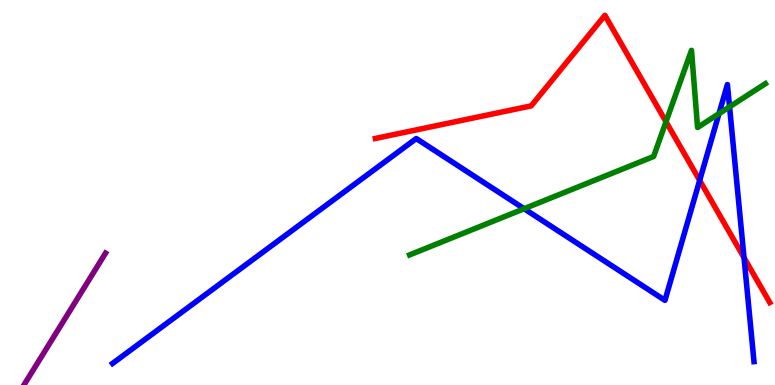[{'lines': ['blue', 'red'], 'intersections': [{'x': 9.03, 'y': 5.31}, {'x': 9.6, 'y': 3.31}]}, {'lines': ['green', 'red'], 'intersections': [{'x': 8.59, 'y': 6.84}]}, {'lines': ['purple', 'red'], 'intersections': []}, {'lines': ['blue', 'green'], 'intersections': [{'x': 6.76, 'y': 4.58}, {'x': 9.28, 'y': 7.05}, {'x': 9.41, 'y': 7.23}]}, {'lines': ['blue', 'purple'], 'intersections': []}, {'lines': ['green', 'purple'], 'intersections': []}]